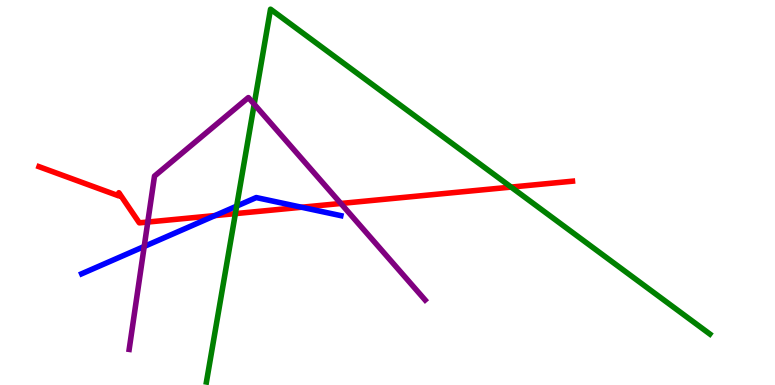[{'lines': ['blue', 'red'], 'intersections': [{'x': 2.77, 'y': 4.4}, {'x': 3.89, 'y': 4.62}]}, {'lines': ['green', 'red'], 'intersections': [{'x': 3.04, 'y': 4.45}, {'x': 6.6, 'y': 5.14}]}, {'lines': ['purple', 'red'], 'intersections': [{'x': 1.91, 'y': 4.23}, {'x': 4.4, 'y': 4.72}]}, {'lines': ['blue', 'green'], 'intersections': [{'x': 3.05, 'y': 4.65}]}, {'lines': ['blue', 'purple'], 'intersections': [{'x': 1.86, 'y': 3.6}]}, {'lines': ['green', 'purple'], 'intersections': [{'x': 3.28, 'y': 7.29}]}]